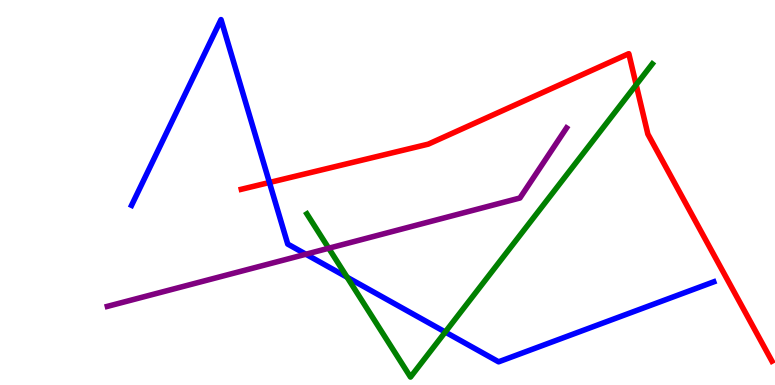[{'lines': ['blue', 'red'], 'intersections': [{'x': 3.48, 'y': 5.26}]}, {'lines': ['green', 'red'], 'intersections': [{'x': 8.21, 'y': 7.8}]}, {'lines': ['purple', 'red'], 'intersections': []}, {'lines': ['blue', 'green'], 'intersections': [{'x': 4.48, 'y': 2.8}, {'x': 5.75, 'y': 1.38}]}, {'lines': ['blue', 'purple'], 'intersections': [{'x': 3.95, 'y': 3.4}]}, {'lines': ['green', 'purple'], 'intersections': [{'x': 4.24, 'y': 3.55}]}]